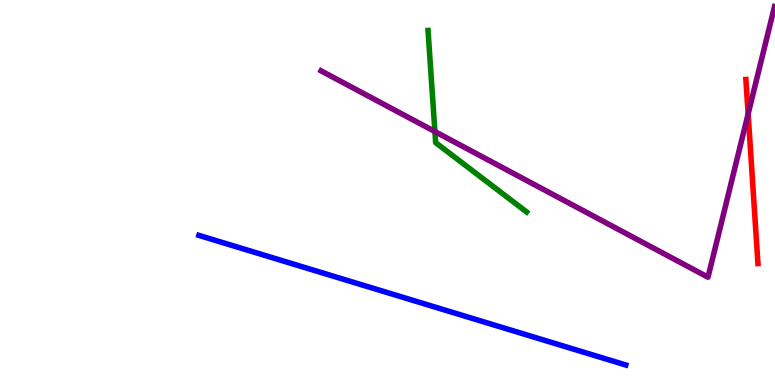[{'lines': ['blue', 'red'], 'intersections': []}, {'lines': ['green', 'red'], 'intersections': []}, {'lines': ['purple', 'red'], 'intersections': [{'x': 9.65, 'y': 7.04}]}, {'lines': ['blue', 'green'], 'intersections': []}, {'lines': ['blue', 'purple'], 'intersections': []}, {'lines': ['green', 'purple'], 'intersections': [{'x': 5.61, 'y': 6.58}]}]